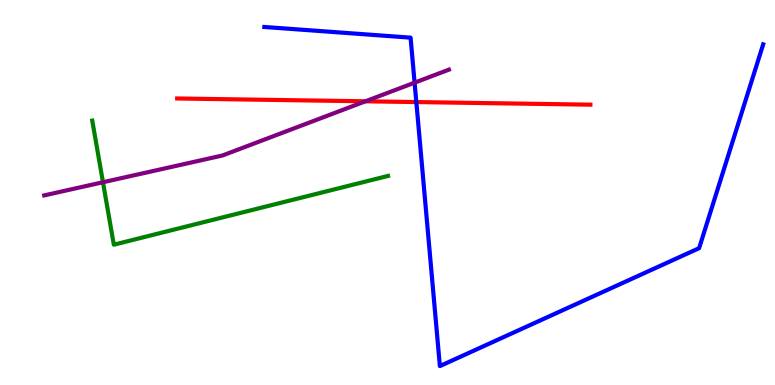[{'lines': ['blue', 'red'], 'intersections': [{'x': 5.37, 'y': 7.35}]}, {'lines': ['green', 'red'], 'intersections': []}, {'lines': ['purple', 'red'], 'intersections': [{'x': 4.72, 'y': 7.37}]}, {'lines': ['blue', 'green'], 'intersections': []}, {'lines': ['blue', 'purple'], 'intersections': [{'x': 5.35, 'y': 7.85}]}, {'lines': ['green', 'purple'], 'intersections': [{'x': 1.33, 'y': 5.27}]}]